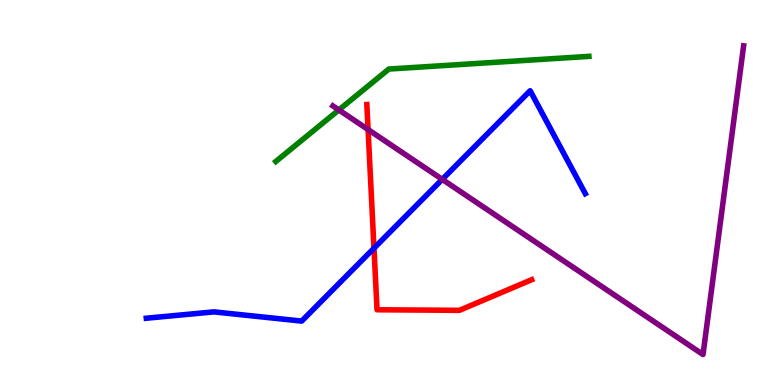[{'lines': ['blue', 'red'], 'intersections': [{'x': 4.83, 'y': 3.55}]}, {'lines': ['green', 'red'], 'intersections': []}, {'lines': ['purple', 'red'], 'intersections': [{'x': 4.75, 'y': 6.63}]}, {'lines': ['blue', 'green'], 'intersections': []}, {'lines': ['blue', 'purple'], 'intersections': [{'x': 5.71, 'y': 5.34}]}, {'lines': ['green', 'purple'], 'intersections': [{'x': 4.37, 'y': 7.14}]}]